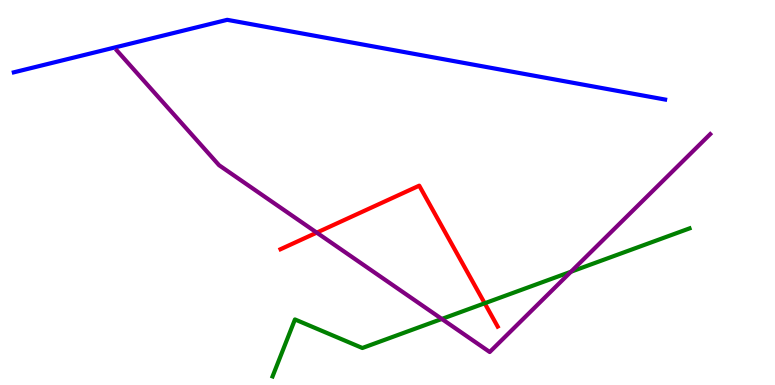[{'lines': ['blue', 'red'], 'intersections': []}, {'lines': ['green', 'red'], 'intersections': [{'x': 6.25, 'y': 2.12}]}, {'lines': ['purple', 'red'], 'intersections': [{'x': 4.09, 'y': 3.96}]}, {'lines': ['blue', 'green'], 'intersections': []}, {'lines': ['blue', 'purple'], 'intersections': []}, {'lines': ['green', 'purple'], 'intersections': [{'x': 5.7, 'y': 1.72}, {'x': 7.37, 'y': 2.94}]}]